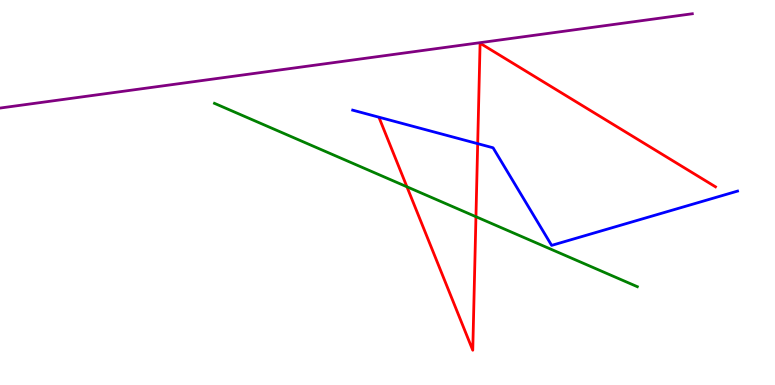[{'lines': ['blue', 'red'], 'intersections': [{'x': 6.16, 'y': 6.27}]}, {'lines': ['green', 'red'], 'intersections': [{'x': 5.25, 'y': 5.15}, {'x': 6.14, 'y': 4.37}]}, {'lines': ['purple', 'red'], 'intersections': []}, {'lines': ['blue', 'green'], 'intersections': []}, {'lines': ['blue', 'purple'], 'intersections': []}, {'lines': ['green', 'purple'], 'intersections': []}]